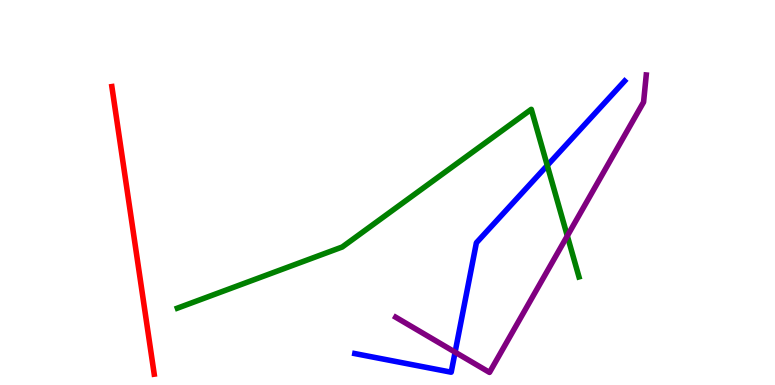[{'lines': ['blue', 'red'], 'intersections': []}, {'lines': ['green', 'red'], 'intersections': []}, {'lines': ['purple', 'red'], 'intersections': []}, {'lines': ['blue', 'green'], 'intersections': [{'x': 7.06, 'y': 5.7}]}, {'lines': ['blue', 'purple'], 'intersections': [{'x': 5.87, 'y': 0.853}]}, {'lines': ['green', 'purple'], 'intersections': [{'x': 7.32, 'y': 3.87}]}]